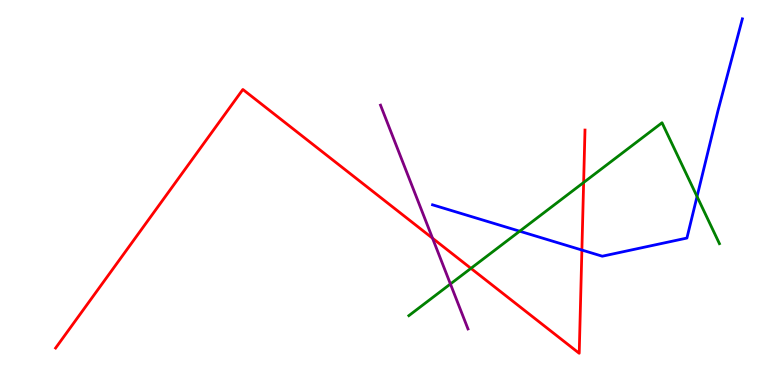[{'lines': ['blue', 'red'], 'intersections': [{'x': 7.51, 'y': 3.51}]}, {'lines': ['green', 'red'], 'intersections': [{'x': 6.08, 'y': 3.03}, {'x': 7.53, 'y': 5.26}]}, {'lines': ['purple', 'red'], 'intersections': [{'x': 5.58, 'y': 3.81}]}, {'lines': ['blue', 'green'], 'intersections': [{'x': 6.71, 'y': 3.99}, {'x': 8.99, 'y': 4.9}]}, {'lines': ['blue', 'purple'], 'intersections': []}, {'lines': ['green', 'purple'], 'intersections': [{'x': 5.81, 'y': 2.62}]}]